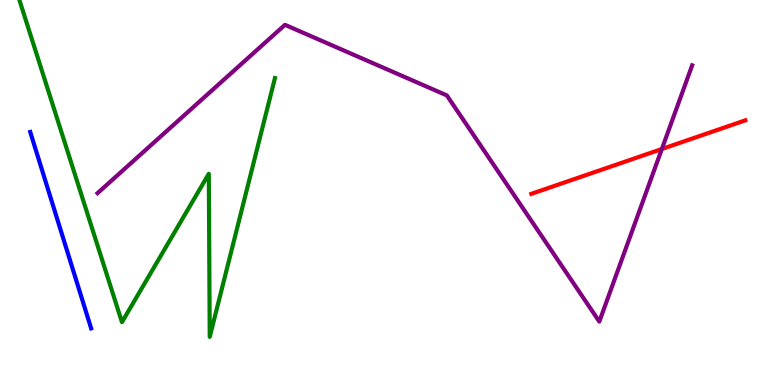[{'lines': ['blue', 'red'], 'intersections': []}, {'lines': ['green', 'red'], 'intersections': []}, {'lines': ['purple', 'red'], 'intersections': [{'x': 8.54, 'y': 6.13}]}, {'lines': ['blue', 'green'], 'intersections': []}, {'lines': ['blue', 'purple'], 'intersections': []}, {'lines': ['green', 'purple'], 'intersections': []}]